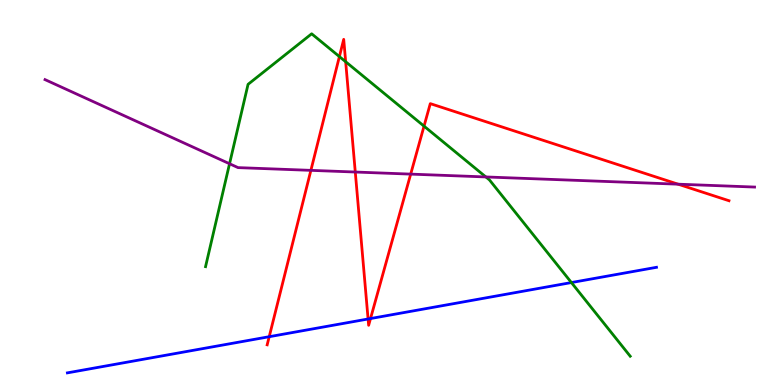[{'lines': ['blue', 'red'], 'intersections': [{'x': 3.47, 'y': 1.25}, {'x': 4.75, 'y': 1.71}, {'x': 4.78, 'y': 1.73}]}, {'lines': ['green', 'red'], 'intersections': [{'x': 4.38, 'y': 8.53}, {'x': 4.46, 'y': 8.4}, {'x': 5.47, 'y': 6.72}]}, {'lines': ['purple', 'red'], 'intersections': [{'x': 4.01, 'y': 5.58}, {'x': 4.58, 'y': 5.53}, {'x': 5.3, 'y': 5.48}, {'x': 8.75, 'y': 5.22}]}, {'lines': ['blue', 'green'], 'intersections': [{'x': 7.37, 'y': 2.66}]}, {'lines': ['blue', 'purple'], 'intersections': []}, {'lines': ['green', 'purple'], 'intersections': [{'x': 2.96, 'y': 5.75}, {'x': 6.27, 'y': 5.4}]}]